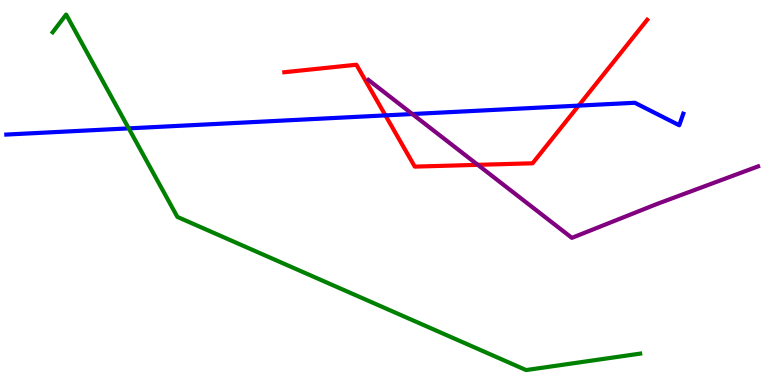[{'lines': ['blue', 'red'], 'intersections': [{'x': 4.97, 'y': 7.0}, {'x': 7.47, 'y': 7.26}]}, {'lines': ['green', 'red'], 'intersections': []}, {'lines': ['purple', 'red'], 'intersections': [{'x': 6.16, 'y': 5.72}]}, {'lines': ['blue', 'green'], 'intersections': [{'x': 1.66, 'y': 6.67}]}, {'lines': ['blue', 'purple'], 'intersections': [{'x': 5.32, 'y': 7.04}]}, {'lines': ['green', 'purple'], 'intersections': []}]